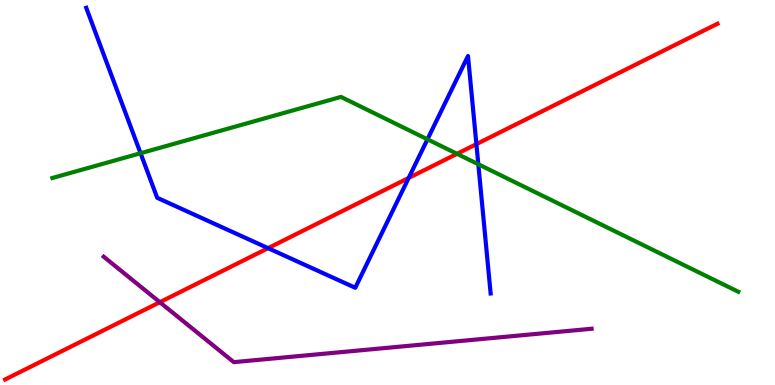[{'lines': ['blue', 'red'], 'intersections': [{'x': 3.46, 'y': 3.55}, {'x': 5.27, 'y': 5.38}, {'x': 6.15, 'y': 6.26}]}, {'lines': ['green', 'red'], 'intersections': [{'x': 5.9, 'y': 6.0}]}, {'lines': ['purple', 'red'], 'intersections': [{'x': 2.06, 'y': 2.15}]}, {'lines': ['blue', 'green'], 'intersections': [{'x': 1.81, 'y': 6.02}, {'x': 5.52, 'y': 6.38}, {'x': 6.17, 'y': 5.73}]}, {'lines': ['blue', 'purple'], 'intersections': []}, {'lines': ['green', 'purple'], 'intersections': []}]